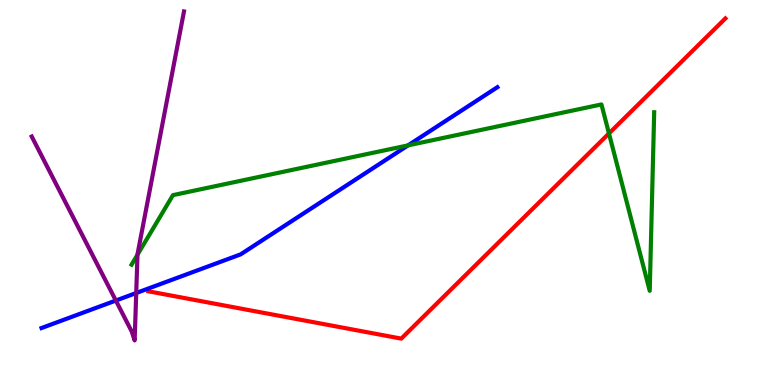[{'lines': ['blue', 'red'], 'intersections': []}, {'lines': ['green', 'red'], 'intersections': [{'x': 7.86, 'y': 6.53}]}, {'lines': ['purple', 'red'], 'intersections': []}, {'lines': ['blue', 'green'], 'intersections': [{'x': 5.27, 'y': 6.22}]}, {'lines': ['blue', 'purple'], 'intersections': [{'x': 1.49, 'y': 2.19}, {'x': 1.76, 'y': 2.39}]}, {'lines': ['green', 'purple'], 'intersections': [{'x': 1.77, 'y': 3.38}]}]